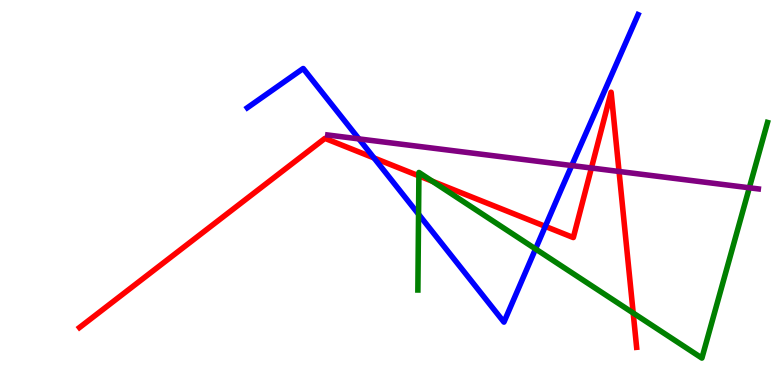[{'lines': ['blue', 'red'], 'intersections': [{'x': 4.83, 'y': 5.9}, {'x': 7.04, 'y': 4.12}]}, {'lines': ['green', 'red'], 'intersections': [{'x': 5.41, 'y': 5.43}, {'x': 5.58, 'y': 5.29}, {'x': 8.17, 'y': 1.87}]}, {'lines': ['purple', 'red'], 'intersections': [{'x': 7.63, 'y': 5.64}, {'x': 7.99, 'y': 5.55}]}, {'lines': ['blue', 'green'], 'intersections': [{'x': 5.4, 'y': 4.44}, {'x': 6.91, 'y': 3.53}]}, {'lines': ['blue', 'purple'], 'intersections': [{'x': 4.63, 'y': 6.39}, {'x': 7.38, 'y': 5.7}]}, {'lines': ['green', 'purple'], 'intersections': [{'x': 9.67, 'y': 5.12}]}]